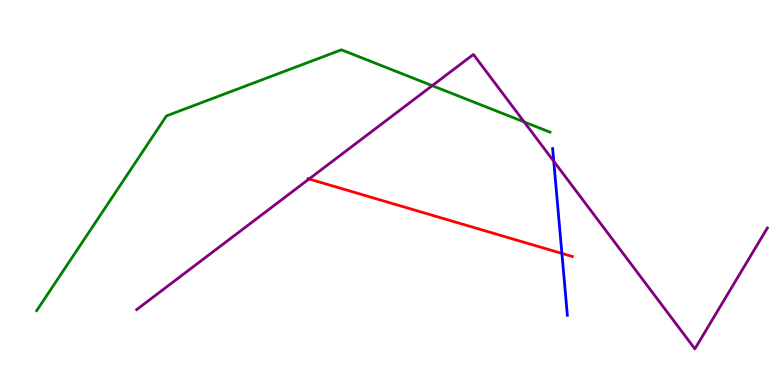[{'lines': ['blue', 'red'], 'intersections': [{'x': 7.25, 'y': 3.42}]}, {'lines': ['green', 'red'], 'intersections': []}, {'lines': ['purple', 'red'], 'intersections': [{'x': 3.99, 'y': 5.35}]}, {'lines': ['blue', 'green'], 'intersections': []}, {'lines': ['blue', 'purple'], 'intersections': [{'x': 7.15, 'y': 5.81}]}, {'lines': ['green', 'purple'], 'intersections': [{'x': 5.58, 'y': 7.78}, {'x': 6.76, 'y': 6.83}]}]